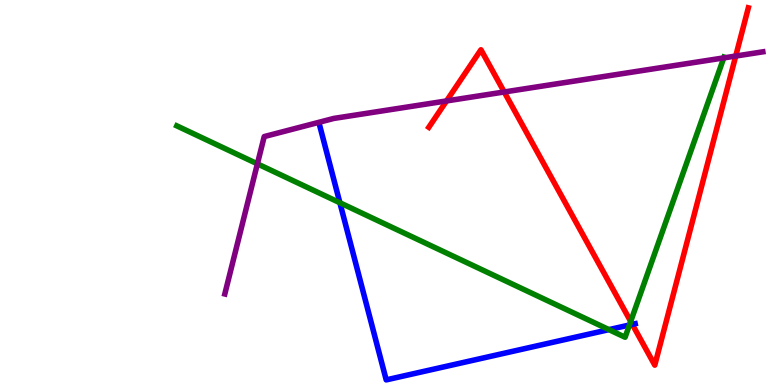[{'lines': ['blue', 'red'], 'intersections': [{'x': 8.16, 'y': 1.58}]}, {'lines': ['green', 'red'], 'intersections': [{'x': 8.14, 'y': 1.65}]}, {'lines': ['purple', 'red'], 'intersections': [{'x': 5.76, 'y': 7.38}, {'x': 6.51, 'y': 7.61}, {'x': 9.49, 'y': 8.54}]}, {'lines': ['blue', 'green'], 'intersections': [{'x': 4.39, 'y': 4.73}, {'x': 7.86, 'y': 1.44}, {'x': 8.12, 'y': 1.56}]}, {'lines': ['blue', 'purple'], 'intersections': []}, {'lines': ['green', 'purple'], 'intersections': [{'x': 3.32, 'y': 5.74}, {'x': 9.34, 'y': 8.5}]}]